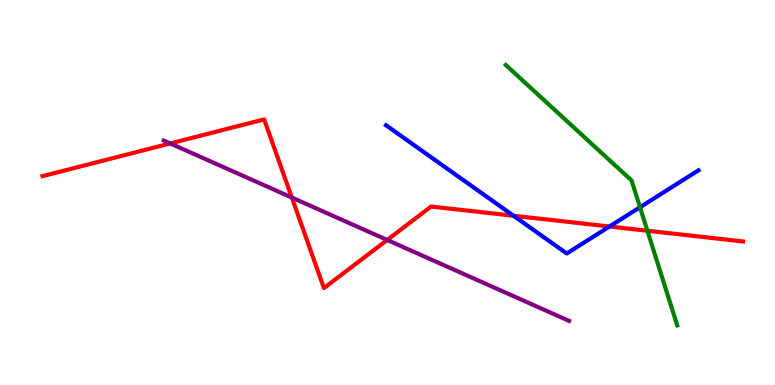[{'lines': ['blue', 'red'], 'intersections': [{'x': 6.63, 'y': 4.4}, {'x': 7.86, 'y': 4.12}]}, {'lines': ['green', 'red'], 'intersections': [{'x': 8.35, 'y': 4.01}]}, {'lines': ['purple', 'red'], 'intersections': [{'x': 2.2, 'y': 6.27}, {'x': 3.77, 'y': 4.87}, {'x': 5.0, 'y': 3.77}]}, {'lines': ['blue', 'green'], 'intersections': [{'x': 8.26, 'y': 4.62}]}, {'lines': ['blue', 'purple'], 'intersections': []}, {'lines': ['green', 'purple'], 'intersections': []}]